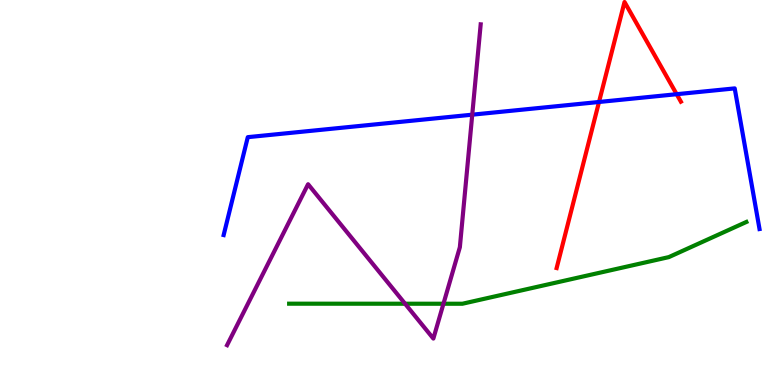[{'lines': ['blue', 'red'], 'intersections': [{'x': 7.73, 'y': 7.35}, {'x': 8.73, 'y': 7.55}]}, {'lines': ['green', 'red'], 'intersections': []}, {'lines': ['purple', 'red'], 'intersections': []}, {'lines': ['blue', 'green'], 'intersections': []}, {'lines': ['blue', 'purple'], 'intersections': [{'x': 6.09, 'y': 7.02}]}, {'lines': ['green', 'purple'], 'intersections': [{'x': 5.23, 'y': 2.11}, {'x': 5.72, 'y': 2.11}]}]